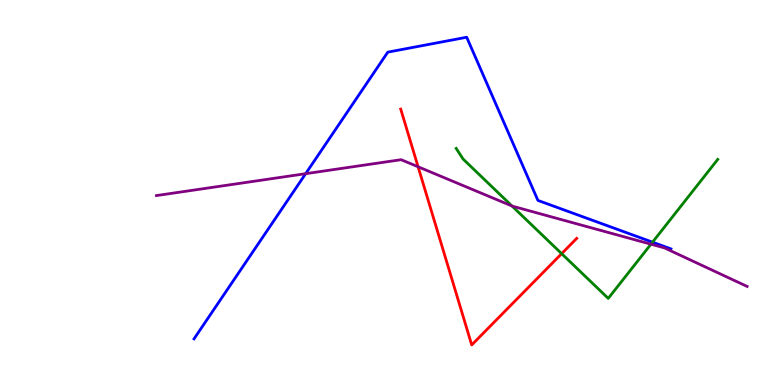[{'lines': ['blue', 'red'], 'intersections': []}, {'lines': ['green', 'red'], 'intersections': [{'x': 7.25, 'y': 3.41}]}, {'lines': ['purple', 'red'], 'intersections': [{'x': 5.39, 'y': 5.67}]}, {'lines': ['blue', 'green'], 'intersections': [{'x': 8.42, 'y': 3.71}]}, {'lines': ['blue', 'purple'], 'intersections': [{'x': 3.94, 'y': 5.49}]}, {'lines': ['green', 'purple'], 'intersections': [{'x': 6.61, 'y': 4.65}, {'x': 8.4, 'y': 3.66}]}]